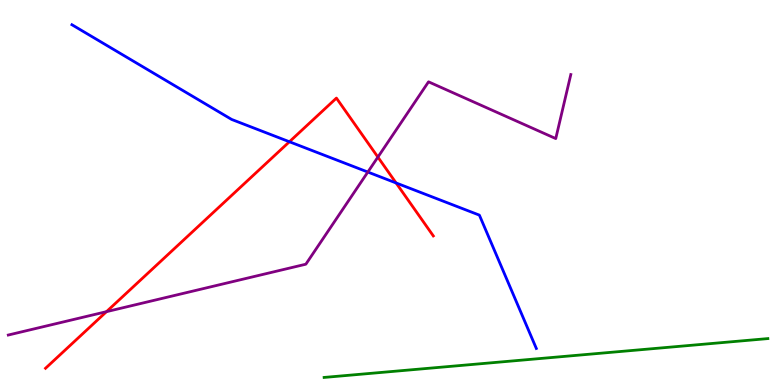[{'lines': ['blue', 'red'], 'intersections': [{'x': 3.73, 'y': 6.32}, {'x': 5.11, 'y': 5.25}]}, {'lines': ['green', 'red'], 'intersections': []}, {'lines': ['purple', 'red'], 'intersections': [{'x': 1.37, 'y': 1.9}, {'x': 4.88, 'y': 5.92}]}, {'lines': ['blue', 'green'], 'intersections': []}, {'lines': ['blue', 'purple'], 'intersections': [{'x': 4.75, 'y': 5.53}]}, {'lines': ['green', 'purple'], 'intersections': []}]